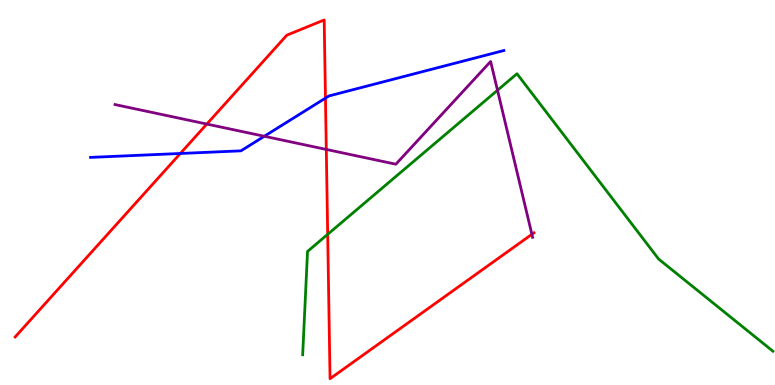[{'lines': ['blue', 'red'], 'intersections': [{'x': 2.33, 'y': 6.01}, {'x': 4.2, 'y': 7.45}]}, {'lines': ['green', 'red'], 'intersections': [{'x': 4.23, 'y': 3.91}]}, {'lines': ['purple', 'red'], 'intersections': [{'x': 2.67, 'y': 6.78}, {'x': 4.21, 'y': 6.12}, {'x': 6.86, 'y': 3.91}]}, {'lines': ['blue', 'green'], 'intersections': []}, {'lines': ['blue', 'purple'], 'intersections': [{'x': 3.41, 'y': 6.46}]}, {'lines': ['green', 'purple'], 'intersections': [{'x': 6.42, 'y': 7.66}]}]